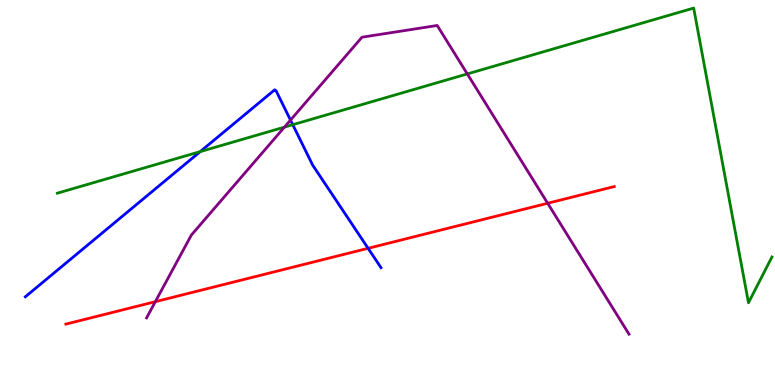[{'lines': ['blue', 'red'], 'intersections': [{'x': 4.75, 'y': 3.55}]}, {'lines': ['green', 'red'], 'intersections': []}, {'lines': ['purple', 'red'], 'intersections': [{'x': 2.0, 'y': 2.16}, {'x': 7.07, 'y': 4.72}]}, {'lines': ['blue', 'green'], 'intersections': [{'x': 2.58, 'y': 6.06}, {'x': 3.78, 'y': 6.76}]}, {'lines': ['blue', 'purple'], 'intersections': [{'x': 3.75, 'y': 6.88}]}, {'lines': ['green', 'purple'], 'intersections': [{'x': 3.67, 'y': 6.7}, {'x': 6.03, 'y': 8.08}]}]